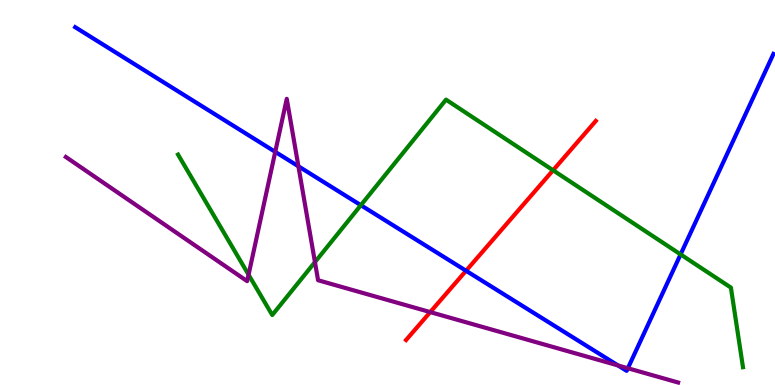[{'lines': ['blue', 'red'], 'intersections': [{'x': 6.01, 'y': 2.97}]}, {'lines': ['green', 'red'], 'intersections': [{'x': 7.14, 'y': 5.58}]}, {'lines': ['purple', 'red'], 'intersections': [{'x': 5.55, 'y': 1.89}]}, {'lines': ['blue', 'green'], 'intersections': [{'x': 4.66, 'y': 4.67}, {'x': 8.78, 'y': 3.39}]}, {'lines': ['blue', 'purple'], 'intersections': [{'x': 3.55, 'y': 6.06}, {'x': 3.85, 'y': 5.68}, {'x': 7.97, 'y': 0.508}, {'x': 8.1, 'y': 0.435}]}, {'lines': ['green', 'purple'], 'intersections': [{'x': 3.21, 'y': 2.86}, {'x': 4.06, 'y': 3.19}]}]